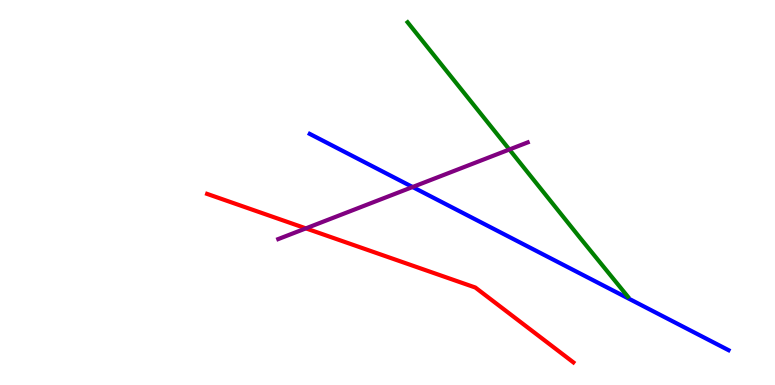[{'lines': ['blue', 'red'], 'intersections': []}, {'lines': ['green', 'red'], 'intersections': []}, {'lines': ['purple', 'red'], 'intersections': [{'x': 3.95, 'y': 4.07}]}, {'lines': ['blue', 'green'], 'intersections': []}, {'lines': ['blue', 'purple'], 'intersections': [{'x': 5.32, 'y': 5.14}]}, {'lines': ['green', 'purple'], 'intersections': [{'x': 6.57, 'y': 6.12}]}]